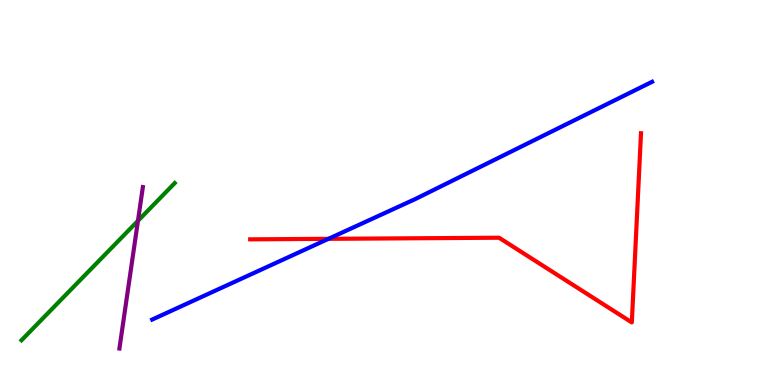[{'lines': ['blue', 'red'], 'intersections': [{'x': 4.24, 'y': 3.8}]}, {'lines': ['green', 'red'], 'intersections': []}, {'lines': ['purple', 'red'], 'intersections': []}, {'lines': ['blue', 'green'], 'intersections': []}, {'lines': ['blue', 'purple'], 'intersections': []}, {'lines': ['green', 'purple'], 'intersections': [{'x': 1.78, 'y': 4.26}]}]